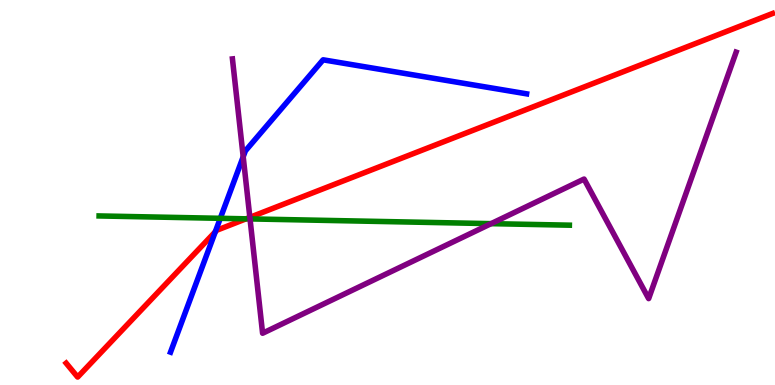[{'lines': ['blue', 'red'], 'intersections': [{'x': 2.78, 'y': 3.98}]}, {'lines': ['green', 'red'], 'intersections': [{'x': 3.17, 'y': 4.32}]}, {'lines': ['purple', 'red'], 'intersections': [{'x': 3.22, 'y': 4.35}]}, {'lines': ['blue', 'green'], 'intersections': [{'x': 2.84, 'y': 4.33}]}, {'lines': ['blue', 'purple'], 'intersections': [{'x': 3.14, 'y': 5.93}]}, {'lines': ['green', 'purple'], 'intersections': [{'x': 3.23, 'y': 4.31}, {'x': 6.34, 'y': 4.19}]}]